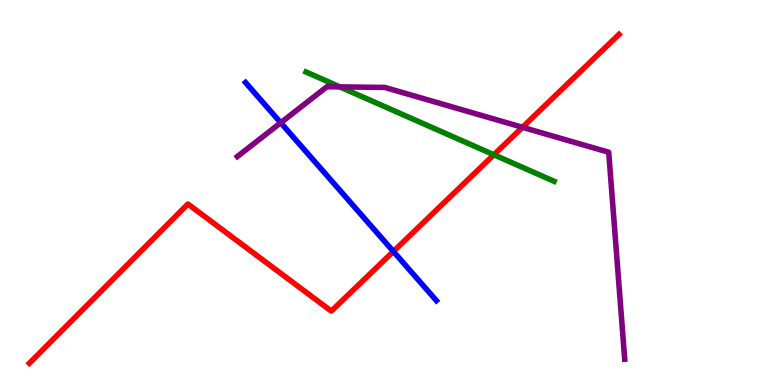[{'lines': ['blue', 'red'], 'intersections': [{'x': 5.08, 'y': 3.47}]}, {'lines': ['green', 'red'], 'intersections': [{'x': 6.37, 'y': 5.98}]}, {'lines': ['purple', 'red'], 'intersections': [{'x': 6.74, 'y': 6.69}]}, {'lines': ['blue', 'green'], 'intersections': []}, {'lines': ['blue', 'purple'], 'intersections': [{'x': 3.62, 'y': 6.81}]}, {'lines': ['green', 'purple'], 'intersections': [{'x': 4.39, 'y': 7.74}]}]